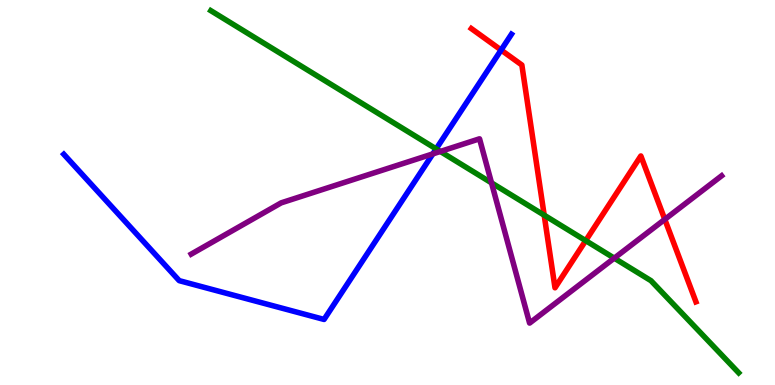[{'lines': ['blue', 'red'], 'intersections': [{'x': 6.47, 'y': 8.7}]}, {'lines': ['green', 'red'], 'intersections': [{'x': 7.02, 'y': 4.41}, {'x': 7.56, 'y': 3.75}]}, {'lines': ['purple', 'red'], 'intersections': [{'x': 8.58, 'y': 4.3}]}, {'lines': ['blue', 'green'], 'intersections': [{'x': 5.63, 'y': 6.13}]}, {'lines': ['blue', 'purple'], 'intersections': [{'x': 5.59, 'y': 6.0}]}, {'lines': ['green', 'purple'], 'intersections': [{'x': 5.68, 'y': 6.07}, {'x': 6.34, 'y': 5.25}, {'x': 7.93, 'y': 3.29}]}]